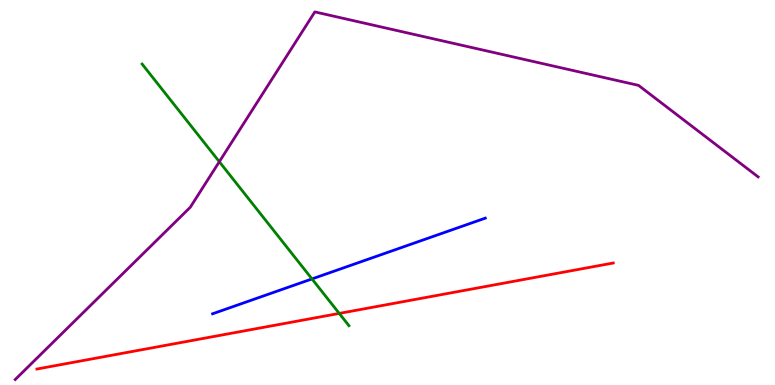[{'lines': ['blue', 'red'], 'intersections': []}, {'lines': ['green', 'red'], 'intersections': [{'x': 4.38, 'y': 1.86}]}, {'lines': ['purple', 'red'], 'intersections': []}, {'lines': ['blue', 'green'], 'intersections': [{'x': 4.03, 'y': 2.76}]}, {'lines': ['blue', 'purple'], 'intersections': []}, {'lines': ['green', 'purple'], 'intersections': [{'x': 2.83, 'y': 5.8}]}]